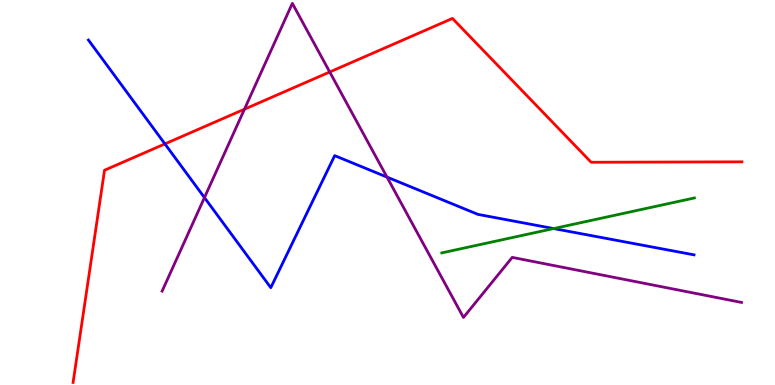[{'lines': ['blue', 'red'], 'intersections': [{'x': 2.13, 'y': 6.26}]}, {'lines': ['green', 'red'], 'intersections': []}, {'lines': ['purple', 'red'], 'intersections': [{'x': 3.15, 'y': 7.16}, {'x': 4.25, 'y': 8.13}]}, {'lines': ['blue', 'green'], 'intersections': [{'x': 7.14, 'y': 4.06}]}, {'lines': ['blue', 'purple'], 'intersections': [{'x': 2.64, 'y': 4.87}, {'x': 4.99, 'y': 5.4}]}, {'lines': ['green', 'purple'], 'intersections': []}]